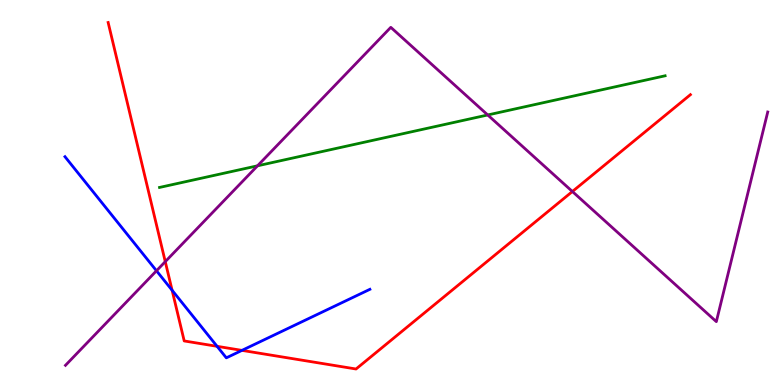[{'lines': ['blue', 'red'], 'intersections': [{'x': 2.22, 'y': 2.46}, {'x': 2.8, 'y': 1.0}, {'x': 3.12, 'y': 0.899}]}, {'lines': ['green', 'red'], 'intersections': []}, {'lines': ['purple', 'red'], 'intersections': [{'x': 2.13, 'y': 3.2}, {'x': 7.39, 'y': 5.03}]}, {'lines': ['blue', 'green'], 'intersections': []}, {'lines': ['blue', 'purple'], 'intersections': [{'x': 2.02, 'y': 2.97}]}, {'lines': ['green', 'purple'], 'intersections': [{'x': 3.32, 'y': 5.69}, {'x': 6.29, 'y': 7.01}]}]